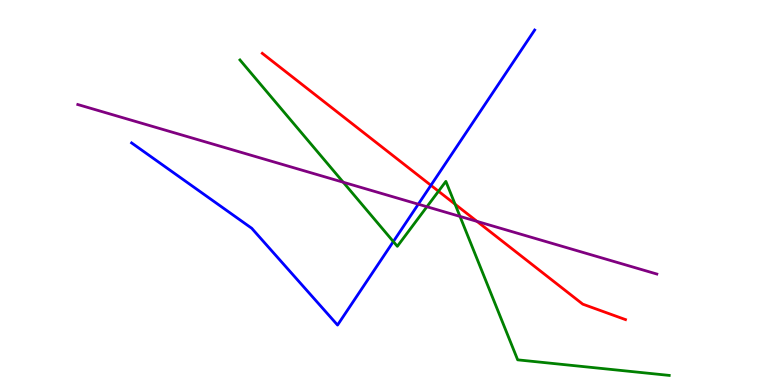[{'lines': ['blue', 'red'], 'intersections': [{'x': 5.56, 'y': 5.19}]}, {'lines': ['green', 'red'], 'intersections': [{'x': 5.66, 'y': 5.03}, {'x': 5.87, 'y': 4.7}]}, {'lines': ['purple', 'red'], 'intersections': [{'x': 6.16, 'y': 4.25}]}, {'lines': ['blue', 'green'], 'intersections': [{'x': 5.08, 'y': 3.73}]}, {'lines': ['blue', 'purple'], 'intersections': [{'x': 5.4, 'y': 4.7}]}, {'lines': ['green', 'purple'], 'intersections': [{'x': 4.43, 'y': 5.27}, {'x': 5.51, 'y': 4.63}, {'x': 5.94, 'y': 4.38}]}]